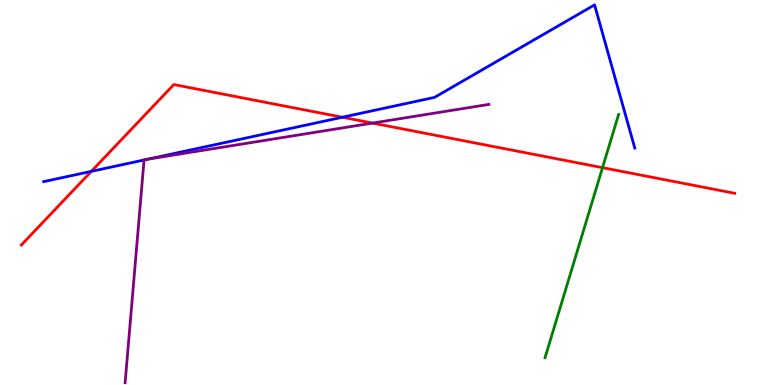[{'lines': ['blue', 'red'], 'intersections': [{'x': 1.18, 'y': 5.55}, {'x': 4.42, 'y': 6.95}]}, {'lines': ['green', 'red'], 'intersections': [{'x': 7.77, 'y': 5.64}]}, {'lines': ['purple', 'red'], 'intersections': [{'x': 4.81, 'y': 6.8}]}, {'lines': ['blue', 'green'], 'intersections': []}, {'lines': ['blue', 'purple'], 'intersections': [{'x': 1.86, 'y': 5.84}, {'x': 1.91, 'y': 5.87}]}, {'lines': ['green', 'purple'], 'intersections': []}]